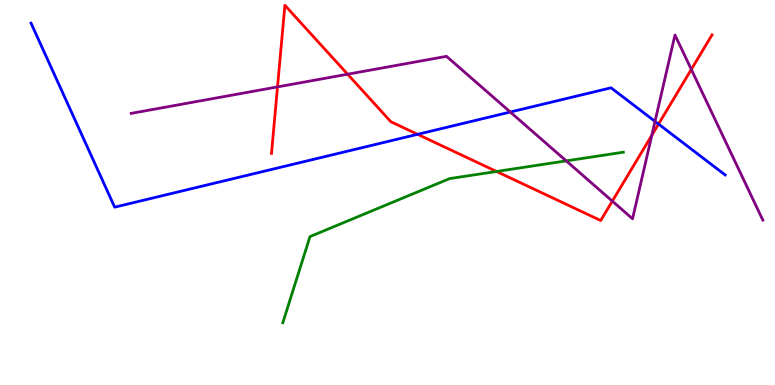[{'lines': ['blue', 'red'], 'intersections': [{'x': 5.39, 'y': 6.51}, {'x': 8.5, 'y': 6.78}]}, {'lines': ['green', 'red'], 'intersections': [{'x': 6.41, 'y': 5.55}]}, {'lines': ['purple', 'red'], 'intersections': [{'x': 3.58, 'y': 7.74}, {'x': 4.49, 'y': 8.07}, {'x': 7.9, 'y': 4.78}, {'x': 8.41, 'y': 6.49}, {'x': 8.92, 'y': 8.2}]}, {'lines': ['blue', 'green'], 'intersections': []}, {'lines': ['blue', 'purple'], 'intersections': [{'x': 6.58, 'y': 7.09}, {'x': 8.45, 'y': 6.85}]}, {'lines': ['green', 'purple'], 'intersections': [{'x': 7.31, 'y': 5.82}]}]